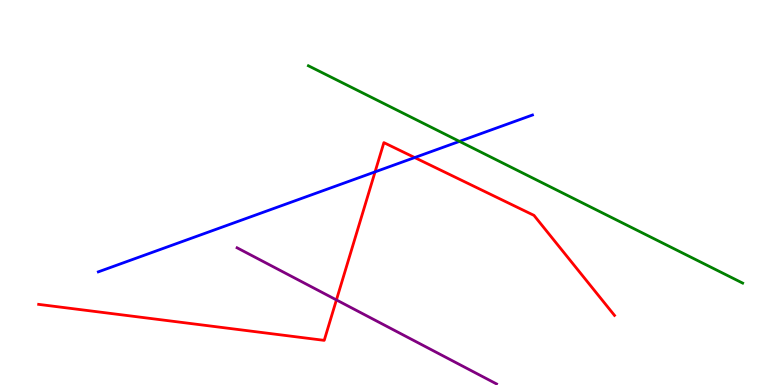[{'lines': ['blue', 'red'], 'intersections': [{'x': 4.84, 'y': 5.54}, {'x': 5.35, 'y': 5.91}]}, {'lines': ['green', 'red'], 'intersections': []}, {'lines': ['purple', 'red'], 'intersections': [{'x': 4.34, 'y': 2.21}]}, {'lines': ['blue', 'green'], 'intersections': [{'x': 5.93, 'y': 6.33}]}, {'lines': ['blue', 'purple'], 'intersections': []}, {'lines': ['green', 'purple'], 'intersections': []}]